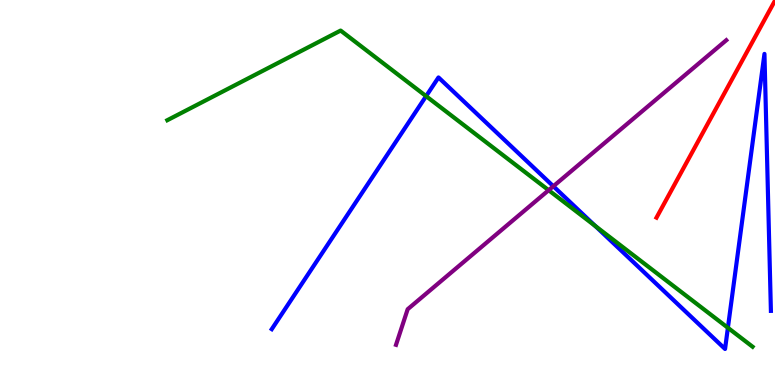[{'lines': ['blue', 'red'], 'intersections': []}, {'lines': ['green', 'red'], 'intersections': []}, {'lines': ['purple', 'red'], 'intersections': []}, {'lines': ['blue', 'green'], 'intersections': [{'x': 5.5, 'y': 7.5}, {'x': 7.68, 'y': 4.13}, {'x': 9.39, 'y': 1.49}]}, {'lines': ['blue', 'purple'], 'intersections': [{'x': 7.14, 'y': 5.16}]}, {'lines': ['green', 'purple'], 'intersections': [{'x': 7.08, 'y': 5.06}]}]